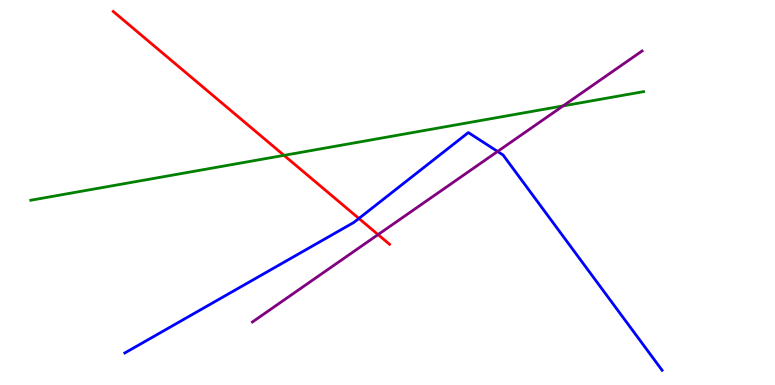[{'lines': ['blue', 'red'], 'intersections': [{'x': 4.63, 'y': 4.33}]}, {'lines': ['green', 'red'], 'intersections': [{'x': 3.66, 'y': 5.96}]}, {'lines': ['purple', 'red'], 'intersections': [{'x': 4.88, 'y': 3.91}]}, {'lines': ['blue', 'green'], 'intersections': []}, {'lines': ['blue', 'purple'], 'intersections': [{'x': 6.42, 'y': 6.07}]}, {'lines': ['green', 'purple'], 'intersections': [{'x': 7.27, 'y': 7.25}]}]